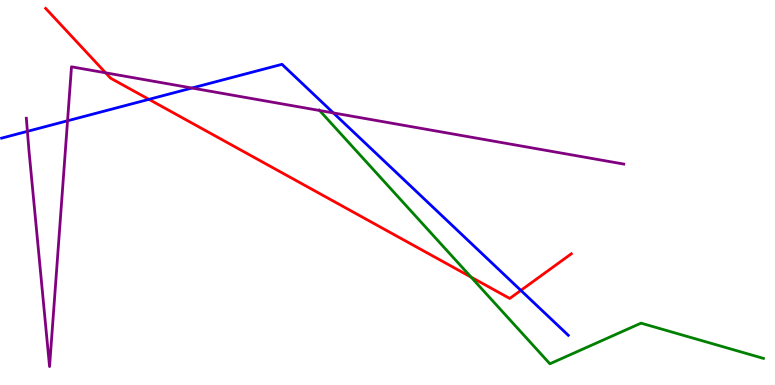[{'lines': ['blue', 'red'], 'intersections': [{'x': 1.92, 'y': 7.42}, {'x': 6.72, 'y': 2.46}]}, {'lines': ['green', 'red'], 'intersections': [{'x': 6.08, 'y': 2.8}]}, {'lines': ['purple', 'red'], 'intersections': [{'x': 1.36, 'y': 8.11}]}, {'lines': ['blue', 'green'], 'intersections': []}, {'lines': ['blue', 'purple'], 'intersections': [{'x': 0.354, 'y': 6.59}, {'x': 0.872, 'y': 6.86}, {'x': 2.48, 'y': 7.71}, {'x': 4.3, 'y': 7.07}]}, {'lines': ['green', 'purple'], 'intersections': [{'x': 4.12, 'y': 7.13}]}]